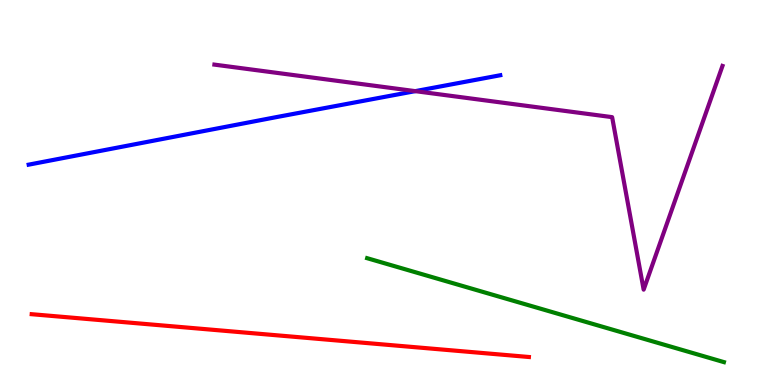[{'lines': ['blue', 'red'], 'intersections': []}, {'lines': ['green', 'red'], 'intersections': []}, {'lines': ['purple', 'red'], 'intersections': []}, {'lines': ['blue', 'green'], 'intersections': []}, {'lines': ['blue', 'purple'], 'intersections': [{'x': 5.36, 'y': 7.63}]}, {'lines': ['green', 'purple'], 'intersections': []}]